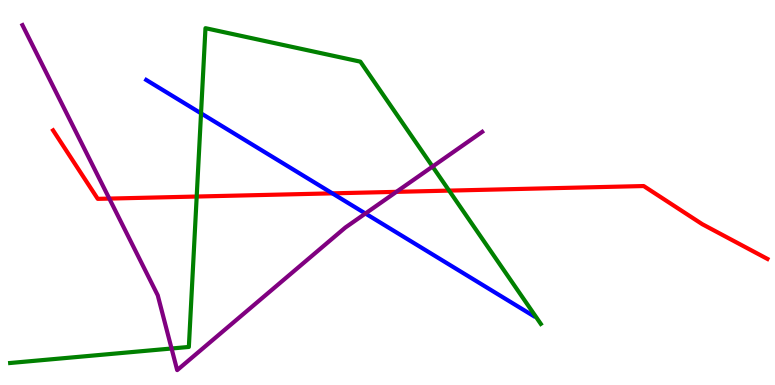[{'lines': ['blue', 'red'], 'intersections': [{'x': 4.29, 'y': 4.98}]}, {'lines': ['green', 'red'], 'intersections': [{'x': 2.54, 'y': 4.9}, {'x': 5.79, 'y': 5.05}]}, {'lines': ['purple', 'red'], 'intersections': [{'x': 1.41, 'y': 4.84}, {'x': 5.11, 'y': 5.02}]}, {'lines': ['blue', 'green'], 'intersections': [{'x': 2.59, 'y': 7.06}]}, {'lines': ['blue', 'purple'], 'intersections': [{'x': 4.71, 'y': 4.45}]}, {'lines': ['green', 'purple'], 'intersections': [{'x': 2.21, 'y': 0.948}, {'x': 5.58, 'y': 5.67}]}]